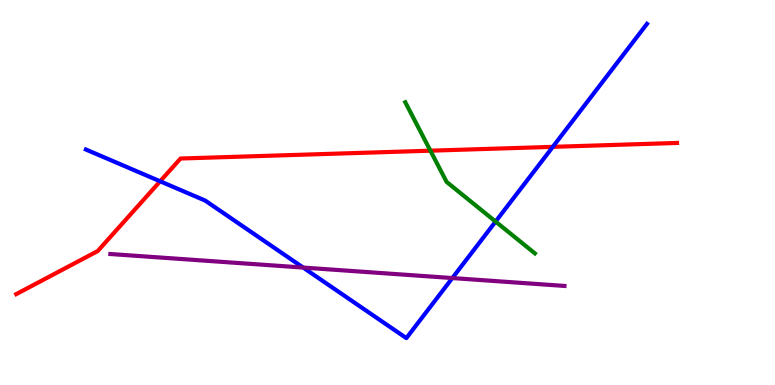[{'lines': ['blue', 'red'], 'intersections': [{'x': 2.07, 'y': 5.29}, {'x': 7.13, 'y': 6.19}]}, {'lines': ['green', 'red'], 'intersections': [{'x': 5.55, 'y': 6.09}]}, {'lines': ['purple', 'red'], 'intersections': []}, {'lines': ['blue', 'green'], 'intersections': [{'x': 6.39, 'y': 4.25}]}, {'lines': ['blue', 'purple'], 'intersections': [{'x': 3.91, 'y': 3.05}, {'x': 5.84, 'y': 2.78}]}, {'lines': ['green', 'purple'], 'intersections': []}]